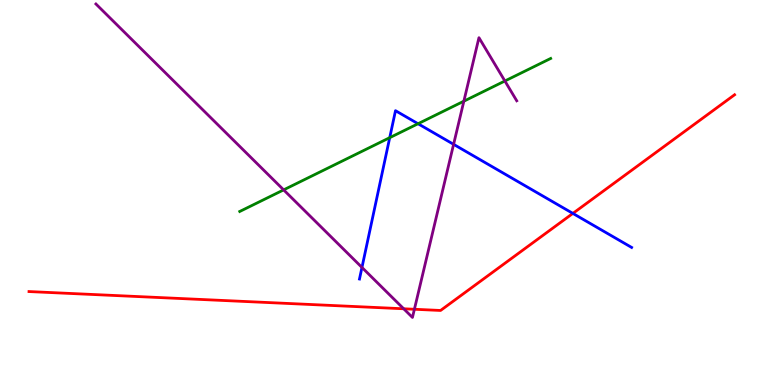[{'lines': ['blue', 'red'], 'intersections': [{'x': 7.39, 'y': 4.46}]}, {'lines': ['green', 'red'], 'intersections': []}, {'lines': ['purple', 'red'], 'intersections': [{'x': 5.21, 'y': 1.98}, {'x': 5.35, 'y': 1.97}]}, {'lines': ['blue', 'green'], 'intersections': [{'x': 5.03, 'y': 6.42}, {'x': 5.39, 'y': 6.79}]}, {'lines': ['blue', 'purple'], 'intersections': [{'x': 4.67, 'y': 3.05}, {'x': 5.85, 'y': 6.25}]}, {'lines': ['green', 'purple'], 'intersections': [{'x': 3.66, 'y': 5.07}, {'x': 5.99, 'y': 7.37}, {'x': 6.51, 'y': 7.9}]}]